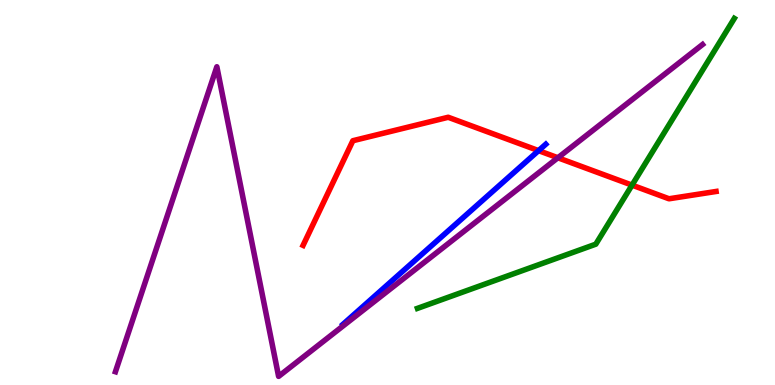[{'lines': ['blue', 'red'], 'intersections': [{'x': 6.95, 'y': 6.09}]}, {'lines': ['green', 'red'], 'intersections': [{'x': 8.16, 'y': 5.19}]}, {'lines': ['purple', 'red'], 'intersections': [{'x': 7.2, 'y': 5.9}]}, {'lines': ['blue', 'green'], 'intersections': []}, {'lines': ['blue', 'purple'], 'intersections': []}, {'lines': ['green', 'purple'], 'intersections': []}]